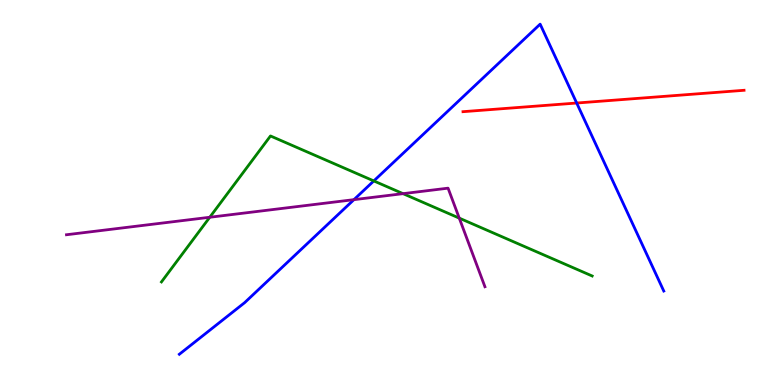[{'lines': ['blue', 'red'], 'intersections': [{'x': 7.44, 'y': 7.32}]}, {'lines': ['green', 'red'], 'intersections': []}, {'lines': ['purple', 'red'], 'intersections': []}, {'lines': ['blue', 'green'], 'intersections': [{'x': 4.82, 'y': 5.3}]}, {'lines': ['blue', 'purple'], 'intersections': [{'x': 4.57, 'y': 4.81}]}, {'lines': ['green', 'purple'], 'intersections': [{'x': 2.71, 'y': 4.36}, {'x': 5.2, 'y': 4.97}, {'x': 5.93, 'y': 4.33}]}]